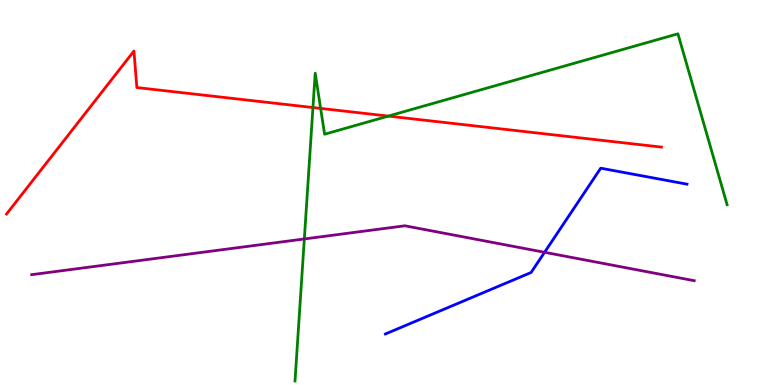[{'lines': ['blue', 'red'], 'intersections': []}, {'lines': ['green', 'red'], 'intersections': [{'x': 4.04, 'y': 7.21}, {'x': 4.14, 'y': 7.18}, {'x': 5.01, 'y': 6.98}]}, {'lines': ['purple', 'red'], 'intersections': []}, {'lines': ['blue', 'green'], 'intersections': []}, {'lines': ['blue', 'purple'], 'intersections': [{'x': 7.03, 'y': 3.45}]}, {'lines': ['green', 'purple'], 'intersections': [{'x': 3.93, 'y': 3.79}]}]